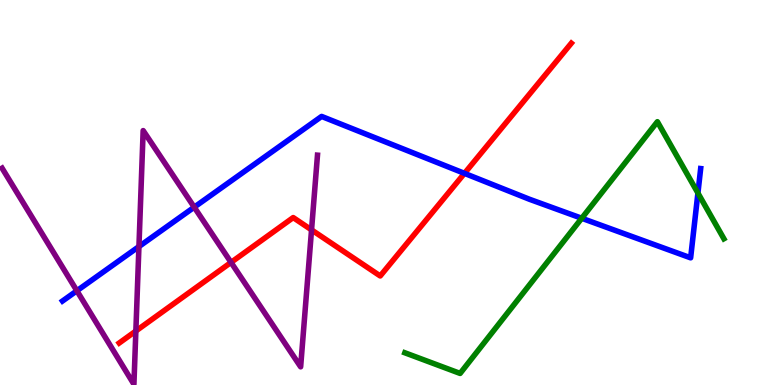[{'lines': ['blue', 'red'], 'intersections': [{'x': 5.99, 'y': 5.5}]}, {'lines': ['green', 'red'], 'intersections': []}, {'lines': ['purple', 'red'], 'intersections': [{'x': 1.75, 'y': 1.4}, {'x': 2.98, 'y': 3.18}, {'x': 4.02, 'y': 4.03}]}, {'lines': ['blue', 'green'], 'intersections': [{'x': 7.51, 'y': 4.33}, {'x': 9.01, 'y': 4.99}]}, {'lines': ['blue', 'purple'], 'intersections': [{'x': 0.992, 'y': 2.45}, {'x': 1.79, 'y': 3.6}, {'x': 2.51, 'y': 4.62}]}, {'lines': ['green', 'purple'], 'intersections': []}]